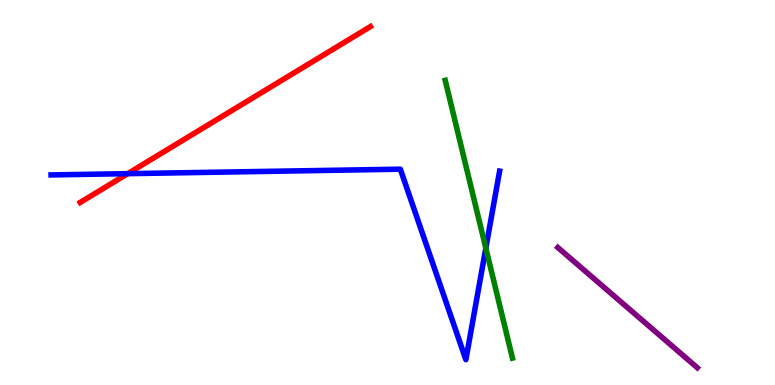[{'lines': ['blue', 'red'], 'intersections': [{'x': 1.65, 'y': 5.49}]}, {'lines': ['green', 'red'], 'intersections': []}, {'lines': ['purple', 'red'], 'intersections': []}, {'lines': ['blue', 'green'], 'intersections': [{'x': 6.27, 'y': 3.56}]}, {'lines': ['blue', 'purple'], 'intersections': []}, {'lines': ['green', 'purple'], 'intersections': []}]